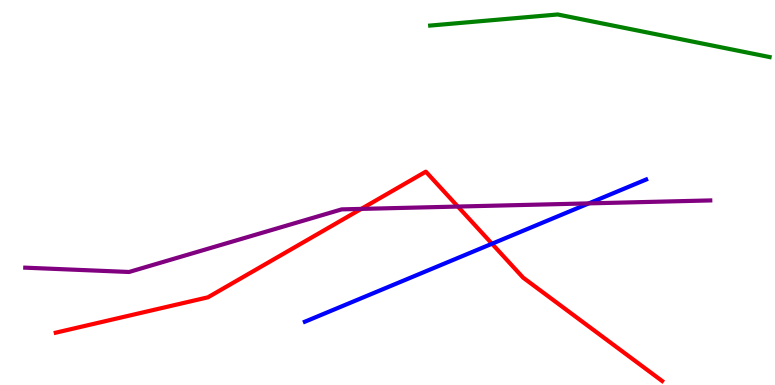[{'lines': ['blue', 'red'], 'intersections': [{'x': 6.35, 'y': 3.67}]}, {'lines': ['green', 'red'], 'intersections': []}, {'lines': ['purple', 'red'], 'intersections': [{'x': 4.66, 'y': 4.57}, {'x': 5.91, 'y': 4.63}]}, {'lines': ['blue', 'green'], 'intersections': []}, {'lines': ['blue', 'purple'], 'intersections': [{'x': 7.6, 'y': 4.72}]}, {'lines': ['green', 'purple'], 'intersections': []}]